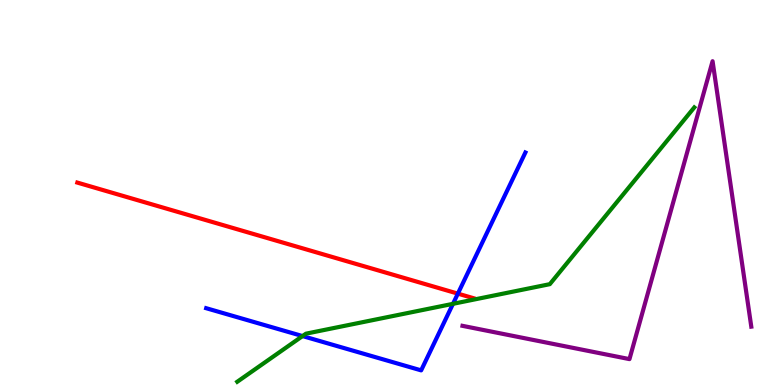[{'lines': ['blue', 'red'], 'intersections': [{'x': 5.91, 'y': 2.37}]}, {'lines': ['green', 'red'], 'intersections': []}, {'lines': ['purple', 'red'], 'intersections': []}, {'lines': ['blue', 'green'], 'intersections': [{'x': 3.9, 'y': 1.27}, {'x': 5.85, 'y': 2.11}]}, {'lines': ['blue', 'purple'], 'intersections': []}, {'lines': ['green', 'purple'], 'intersections': []}]